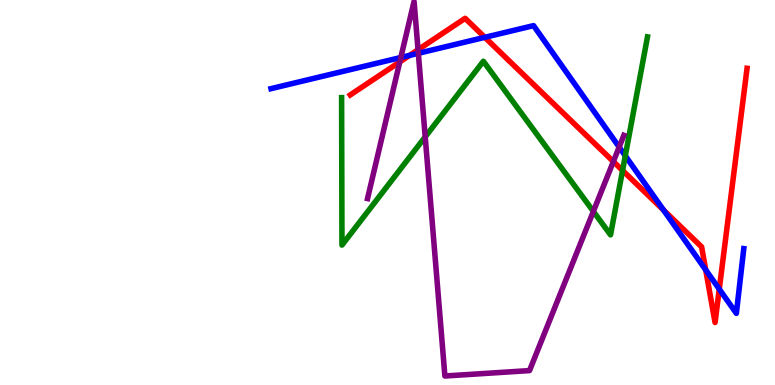[{'lines': ['blue', 'red'], 'intersections': [{'x': 5.28, 'y': 8.56}, {'x': 6.26, 'y': 9.03}, {'x': 8.56, 'y': 4.54}, {'x': 9.11, 'y': 2.99}, {'x': 9.28, 'y': 2.49}]}, {'lines': ['green', 'red'], 'intersections': [{'x': 8.03, 'y': 5.57}]}, {'lines': ['purple', 'red'], 'intersections': [{'x': 5.16, 'y': 8.39}, {'x': 5.39, 'y': 8.71}, {'x': 7.91, 'y': 5.8}]}, {'lines': ['blue', 'green'], 'intersections': [{'x': 8.07, 'y': 5.95}]}, {'lines': ['blue', 'purple'], 'intersections': [{'x': 5.17, 'y': 8.51}, {'x': 5.4, 'y': 8.62}, {'x': 7.99, 'y': 6.18}]}, {'lines': ['green', 'purple'], 'intersections': [{'x': 5.49, 'y': 6.45}, {'x': 7.66, 'y': 4.51}]}]